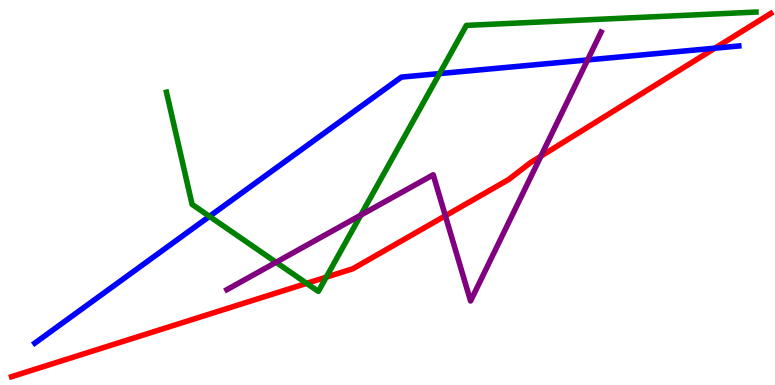[{'lines': ['blue', 'red'], 'intersections': [{'x': 9.22, 'y': 8.75}]}, {'lines': ['green', 'red'], 'intersections': [{'x': 3.96, 'y': 2.64}, {'x': 4.21, 'y': 2.8}]}, {'lines': ['purple', 'red'], 'intersections': [{'x': 5.75, 'y': 4.4}, {'x': 6.98, 'y': 5.94}]}, {'lines': ['blue', 'green'], 'intersections': [{'x': 2.7, 'y': 4.38}, {'x': 5.67, 'y': 8.09}]}, {'lines': ['blue', 'purple'], 'intersections': [{'x': 7.58, 'y': 8.44}]}, {'lines': ['green', 'purple'], 'intersections': [{'x': 3.56, 'y': 3.19}, {'x': 4.66, 'y': 4.41}]}]